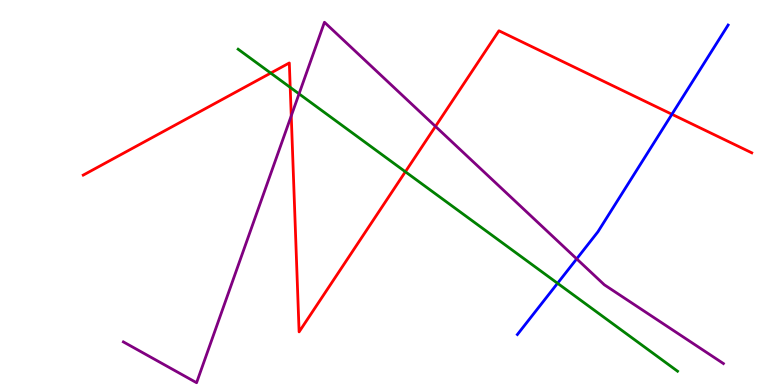[{'lines': ['blue', 'red'], 'intersections': [{'x': 8.67, 'y': 7.03}]}, {'lines': ['green', 'red'], 'intersections': [{'x': 3.49, 'y': 8.1}, {'x': 3.74, 'y': 7.73}, {'x': 5.23, 'y': 5.54}]}, {'lines': ['purple', 'red'], 'intersections': [{'x': 3.76, 'y': 6.99}, {'x': 5.62, 'y': 6.72}]}, {'lines': ['blue', 'green'], 'intersections': [{'x': 7.19, 'y': 2.64}]}, {'lines': ['blue', 'purple'], 'intersections': [{'x': 7.44, 'y': 3.28}]}, {'lines': ['green', 'purple'], 'intersections': [{'x': 3.86, 'y': 7.56}]}]